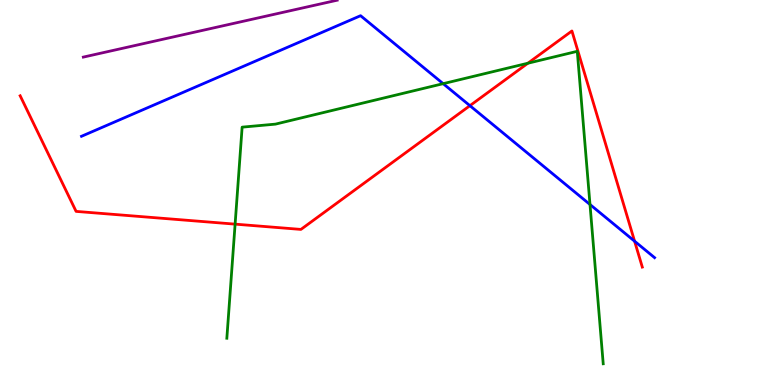[{'lines': ['blue', 'red'], 'intersections': [{'x': 6.06, 'y': 7.26}, {'x': 8.19, 'y': 3.74}]}, {'lines': ['green', 'red'], 'intersections': [{'x': 3.03, 'y': 4.18}, {'x': 6.81, 'y': 8.36}]}, {'lines': ['purple', 'red'], 'intersections': []}, {'lines': ['blue', 'green'], 'intersections': [{'x': 5.72, 'y': 7.83}, {'x': 7.61, 'y': 4.69}]}, {'lines': ['blue', 'purple'], 'intersections': []}, {'lines': ['green', 'purple'], 'intersections': []}]